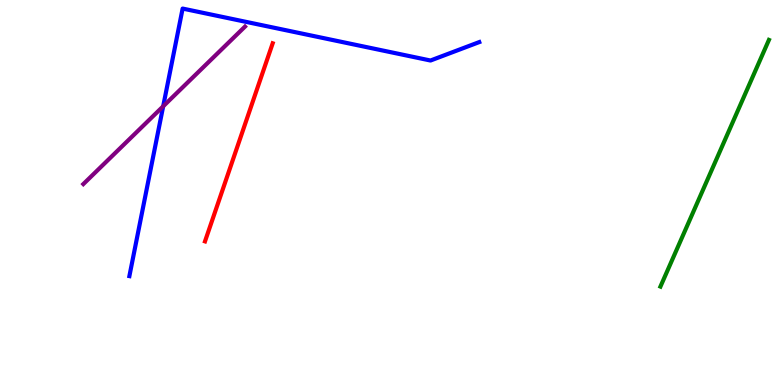[{'lines': ['blue', 'red'], 'intersections': []}, {'lines': ['green', 'red'], 'intersections': []}, {'lines': ['purple', 'red'], 'intersections': []}, {'lines': ['blue', 'green'], 'intersections': []}, {'lines': ['blue', 'purple'], 'intersections': [{'x': 2.11, 'y': 7.24}]}, {'lines': ['green', 'purple'], 'intersections': []}]